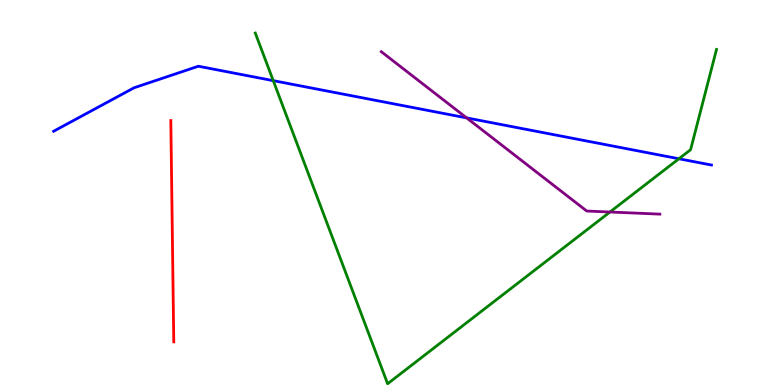[{'lines': ['blue', 'red'], 'intersections': []}, {'lines': ['green', 'red'], 'intersections': []}, {'lines': ['purple', 'red'], 'intersections': []}, {'lines': ['blue', 'green'], 'intersections': [{'x': 3.53, 'y': 7.91}, {'x': 8.76, 'y': 5.88}]}, {'lines': ['blue', 'purple'], 'intersections': [{'x': 6.02, 'y': 6.94}]}, {'lines': ['green', 'purple'], 'intersections': [{'x': 7.87, 'y': 4.49}]}]